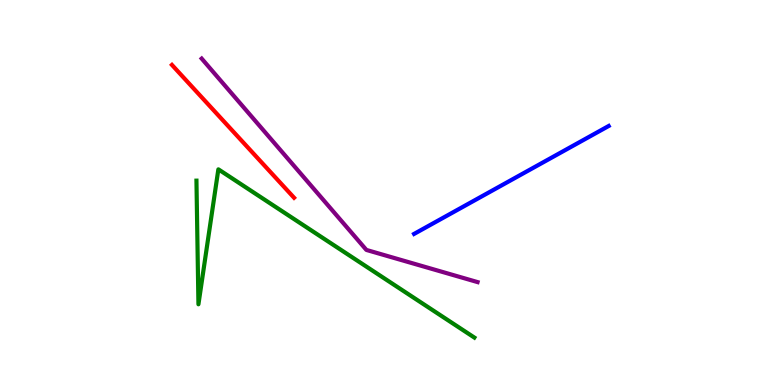[{'lines': ['blue', 'red'], 'intersections': []}, {'lines': ['green', 'red'], 'intersections': []}, {'lines': ['purple', 'red'], 'intersections': []}, {'lines': ['blue', 'green'], 'intersections': []}, {'lines': ['blue', 'purple'], 'intersections': []}, {'lines': ['green', 'purple'], 'intersections': []}]